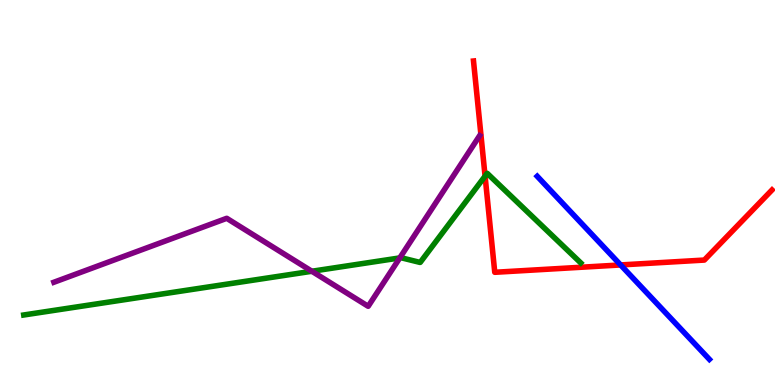[{'lines': ['blue', 'red'], 'intersections': [{'x': 8.01, 'y': 3.12}]}, {'lines': ['green', 'red'], 'intersections': [{'x': 6.26, 'y': 5.43}]}, {'lines': ['purple', 'red'], 'intersections': []}, {'lines': ['blue', 'green'], 'intersections': []}, {'lines': ['blue', 'purple'], 'intersections': []}, {'lines': ['green', 'purple'], 'intersections': [{'x': 4.02, 'y': 2.95}, {'x': 5.16, 'y': 3.3}]}]